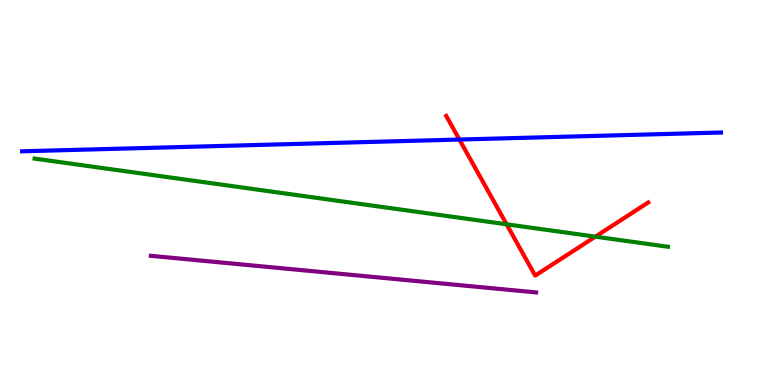[{'lines': ['blue', 'red'], 'intersections': [{'x': 5.93, 'y': 6.38}]}, {'lines': ['green', 'red'], 'intersections': [{'x': 6.54, 'y': 4.17}, {'x': 7.68, 'y': 3.85}]}, {'lines': ['purple', 'red'], 'intersections': []}, {'lines': ['blue', 'green'], 'intersections': []}, {'lines': ['blue', 'purple'], 'intersections': []}, {'lines': ['green', 'purple'], 'intersections': []}]